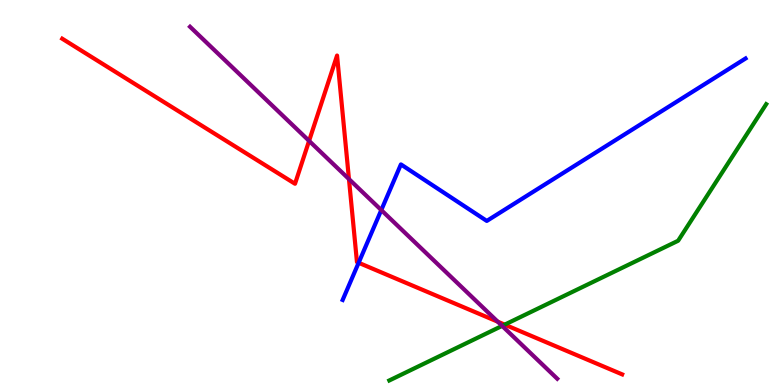[{'lines': ['blue', 'red'], 'intersections': [{'x': 4.63, 'y': 3.17}]}, {'lines': ['green', 'red'], 'intersections': [{'x': 6.51, 'y': 1.57}]}, {'lines': ['purple', 'red'], 'intersections': [{'x': 3.99, 'y': 6.34}, {'x': 4.5, 'y': 5.35}, {'x': 6.42, 'y': 1.64}]}, {'lines': ['blue', 'green'], 'intersections': []}, {'lines': ['blue', 'purple'], 'intersections': [{'x': 4.92, 'y': 4.54}]}, {'lines': ['green', 'purple'], 'intersections': [{'x': 6.48, 'y': 1.54}]}]